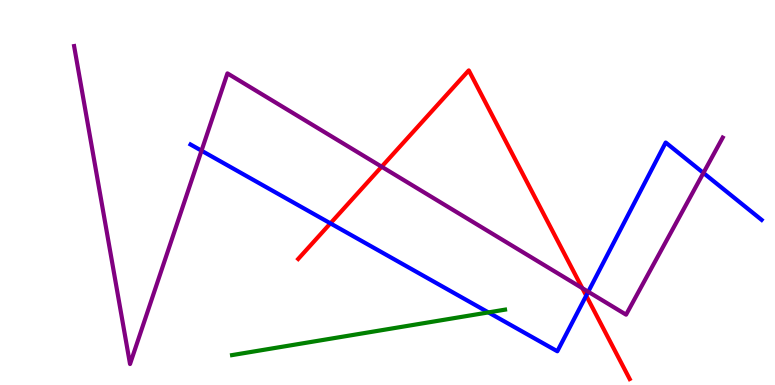[{'lines': ['blue', 'red'], 'intersections': [{'x': 4.26, 'y': 4.2}, {'x': 7.56, 'y': 2.32}]}, {'lines': ['green', 'red'], 'intersections': []}, {'lines': ['purple', 'red'], 'intersections': [{'x': 4.92, 'y': 5.67}, {'x': 7.51, 'y': 2.51}]}, {'lines': ['blue', 'green'], 'intersections': [{'x': 6.3, 'y': 1.89}]}, {'lines': ['blue', 'purple'], 'intersections': [{'x': 2.6, 'y': 6.09}, {'x': 7.59, 'y': 2.42}, {'x': 9.08, 'y': 5.51}]}, {'lines': ['green', 'purple'], 'intersections': []}]